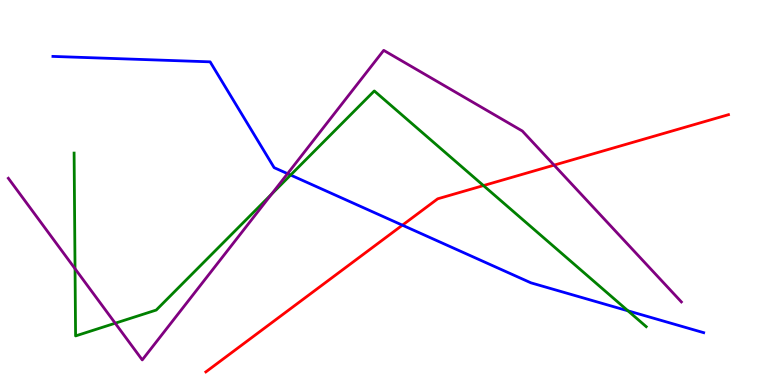[{'lines': ['blue', 'red'], 'intersections': [{'x': 5.19, 'y': 4.15}]}, {'lines': ['green', 'red'], 'intersections': [{'x': 6.24, 'y': 5.18}]}, {'lines': ['purple', 'red'], 'intersections': [{'x': 7.15, 'y': 5.71}]}, {'lines': ['blue', 'green'], 'intersections': [{'x': 3.75, 'y': 5.45}, {'x': 8.1, 'y': 1.93}]}, {'lines': ['blue', 'purple'], 'intersections': [{'x': 3.71, 'y': 5.49}]}, {'lines': ['green', 'purple'], 'intersections': [{'x': 0.968, 'y': 3.02}, {'x': 1.49, 'y': 1.6}, {'x': 3.5, 'y': 4.95}]}]